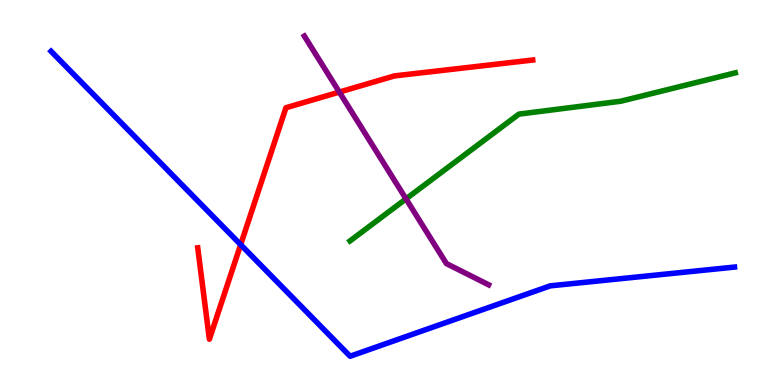[{'lines': ['blue', 'red'], 'intersections': [{'x': 3.11, 'y': 3.65}]}, {'lines': ['green', 'red'], 'intersections': []}, {'lines': ['purple', 'red'], 'intersections': [{'x': 4.38, 'y': 7.61}]}, {'lines': ['blue', 'green'], 'intersections': []}, {'lines': ['blue', 'purple'], 'intersections': []}, {'lines': ['green', 'purple'], 'intersections': [{'x': 5.24, 'y': 4.83}]}]